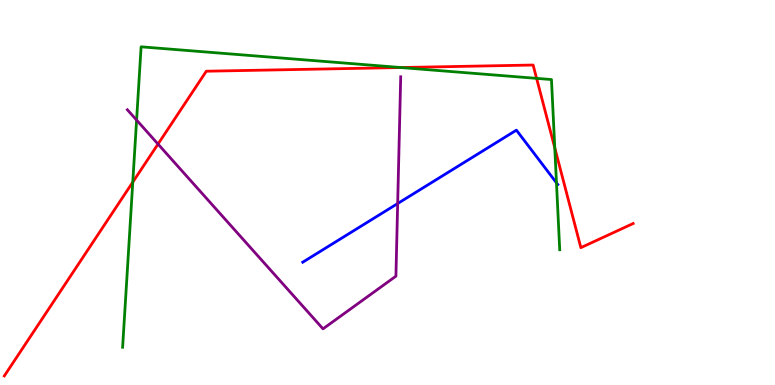[{'lines': ['blue', 'red'], 'intersections': []}, {'lines': ['green', 'red'], 'intersections': [{'x': 1.71, 'y': 5.27}, {'x': 5.17, 'y': 8.25}, {'x': 6.92, 'y': 7.96}, {'x': 7.16, 'y': 6.16}]}, {'lines': ['purple', 'red'], 'intersections': [{'x': 2.04, 'y': 6.26}]}, {'lines': ['blue', 'green'], 'intersections': [{'x': 7.18, 'y': 5.25}]}, {'lines': ['blue', 'purple'], 'intersections': [{'x': 5.13, 'y': 4.71}]}, {'lines': ['green', 'purple'], 'intersections': [{'x': 1.76, 'y': 6.88}]}]